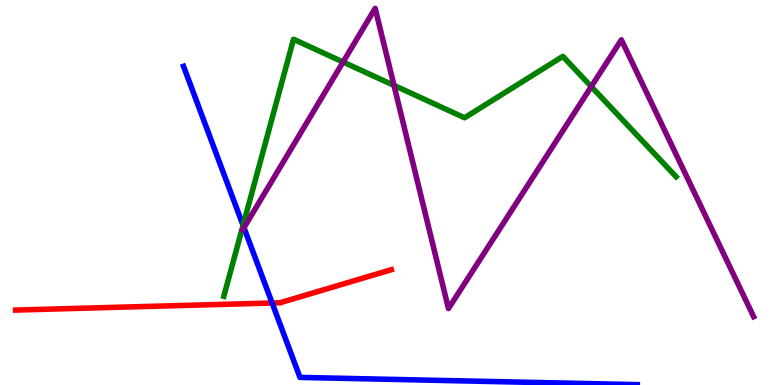[{'lines': ['blue', 'red'], 'intersections': [{'x': 3.51, 'y': 2.13}]}, {'lines': ['green', 'red'], 'intersections': []}, {'lines': ['purple', 'red'], 'intersections': []}, {'lines': ['blue', 'green'], 'intersections': [{'x': 3.14, 'y': 4.15}]}, {'lines': ['blue', 'purple'], 'intersections': [{'x': 3.15, 'y': 4.09}]}, {'lines': ['green', 'purple'], 'intersections': [{'x': 4.43, 'y': 8.39}, {'x': 5.08, 'y': 7.78}, {'x': 7.63, 'y': 7.75}]}]